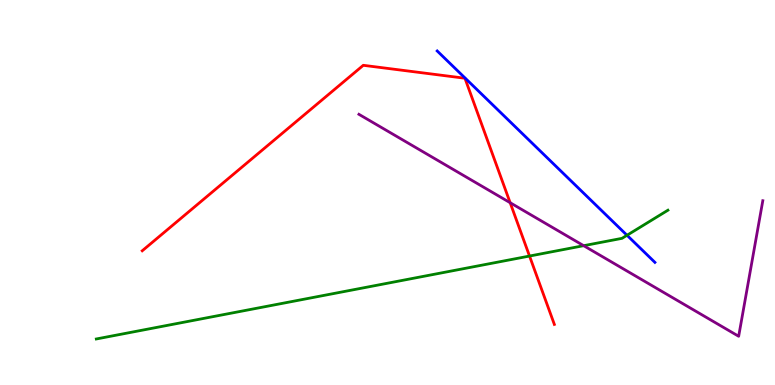[{'lines': ['blue', 'red'], 'intersections': []}, {'lines': ['green', 'red'], 'intersections': [{'x': 6.83, 'y': 3.35}]}, {'lines': ['purple', 'red'], 'intersections': [{'x': 6.58, 'y': 4.73}]}, {'lines': ['blue', 'green'], 'intersections': [{'x': 8.09, 'y': 3.89}]}, {'lines': ['blue', 'purple'], 'intersections': []}, {'lines': ['green', 'purple'], 'intersections': [{'x': 7.53, 'y': 3.62}]}]